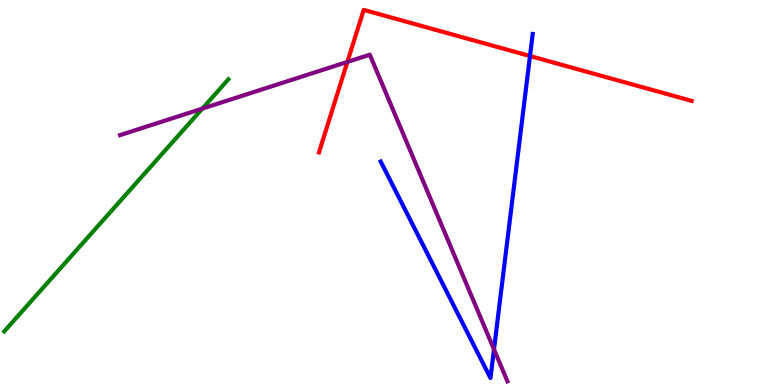[{'lines': ['blue', 'red'], 'intersections': [{'x': 6.84, 'y': 8.54}]}, {'lines': ['green', 'red'], 'intersections': []}, {'lines': ['purple', 'red'], 'intersections': [{'x': 4.48, 'y': 8.39}]}, {'lines': ['blue', 'green'], 'intersections': []}, {'lines': ['blue', 'purple'], 'intersections': [{'x': 6.37, 'y': 0.925}]}, {'lines': ['green', 'purple'], 'intersections': [{'x': 2.61, 'y': 7.18}]}]